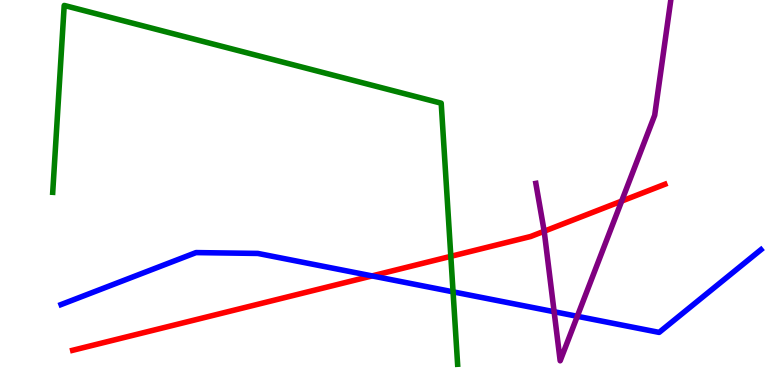[{'lines': ['blue', 'red'], 'intersections': [{'x': 4.8, 'y': 2.83}]}, {'lines': ['green', 'red'], 'intersections': [{'x': 5.82, 'y': 3.34}]}, {'lines': ['purple', 'red'], 'intersections': [{'x': 7.02, 'y': 3.99}, {'x': 8.02, 'y': 4.78}]}, {'lines': ['blue', 'green'], 'intersections': [{'x': 5.85, 'y': 2.42}]}, {'lines': ['blue', 'purple'], 'intersections': [{'x': 7.15, 'y': 1.9}, {'x': 7.45, 'y': 1.78}]}, {'lines': ['green', 'purple'], 'intersections': []}]